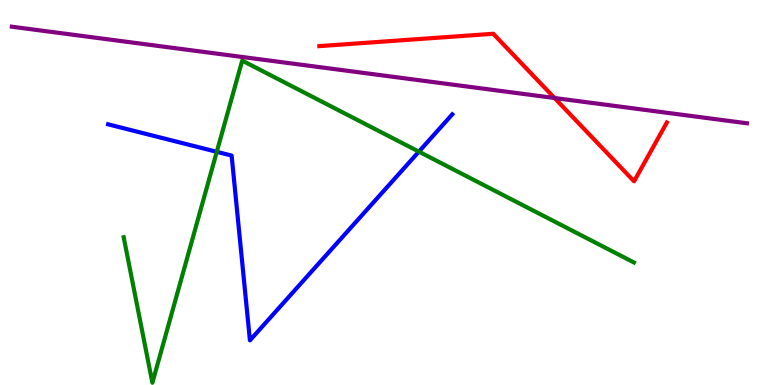[{'lines': ['blue', 'red'], 'intersections': []}, {'lines': ['green', 'red'], 'intersections': []}, {'lines': ['purple', 'red'], 'intersections': [{'x': 7.16, 'y': 7.45}]}, {'lines': ['blue', 'green'], 'intersections': [{'x': 2.8, 'y': 6.06}, {'x': 5.4, 'y': 6.06}]}, {'lines': ['blue', 'purple'], 'intersections': []}, {'lines': ['green', 'purple'], 'intersections': []}]